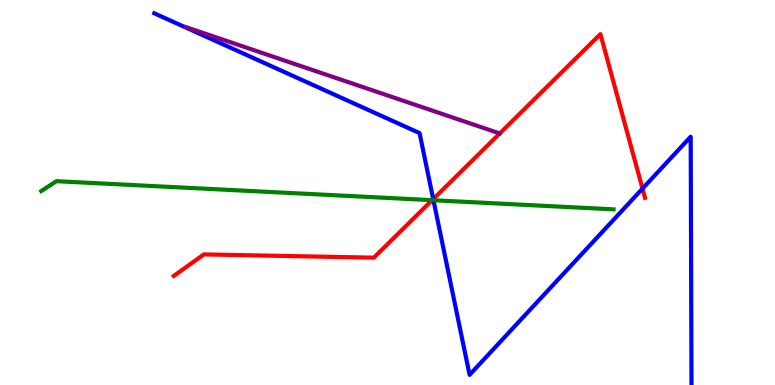[{'lines': ['blue', 'red'], 'intersections': [{'x': 5.59, 'y': 4.83}, {'x': 8.29, 'y': 5.1}]}, {'lines': ['green', 'red'], 'intersections': [{'x': 5.58, 'y': 4.8}]}, {'lines': ['purple', 'red'], 'intersections': []}, {'lines': ['blue', 'green'], 'intersections': [{'x': 5.59, 'y': 4.8}]}, {'lines': ['blue', 'purple'], 'intersections': []}, {'lines': ['green', 'purple'], 'intersections': []}]